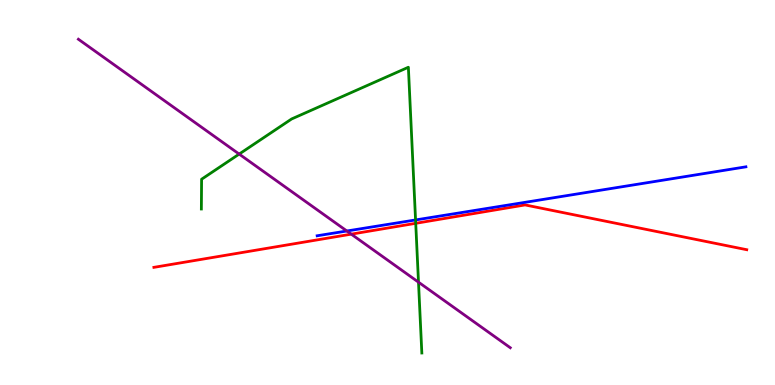[{'lines': ['blue', 'red'], 'intersections': []}, {'lines': ['green', 'red'], 'intersections': [{'x': 5.36, 'y': 4.2}]}, {'lines': ['purple', 'red'], 'intersections': [{'x': 4.53, 'y': 3.92}]}, {'lines': ['blue', 'green'], 'intersections': [{'x': 5.36, 'y': 4.29}]}, {'lines': ['blue', 'purple'], 'intersections': [{'x': 4.48, 'y': 4.0}]}, {'lines': ['green', 'purple'], 'intersections': [{'x': 3.09, 'y': 6.0}, {'x': 5.4, 'y': 2.67}]}]